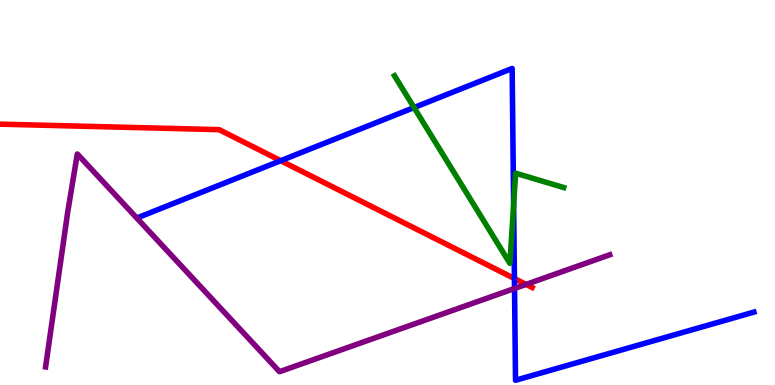[{'lines': ['blue', 'red'], 'intersections': [{'x': 3.62, 'y': 5.83}, {'x': 6.64, 'y': 2.77}]}, {'lines': ['green', 'red'], 'intersections': []}, {'lines': ['purple', 'red'], 'intersections': [{'x': 6.79, 'y': 2.61}]}, {'lines': ['blue', 'green'], 'intersections': [{'x': 5.34, 'y': 7.21}, {'x': 6.63, 'y': 4.68}]}, {'lines': ['blue', 'purple'], 'intersections': [{'x': 6.64, 'y': 2.51}]}, {'lines': ['green', 'purple'], 'intersections': []}]